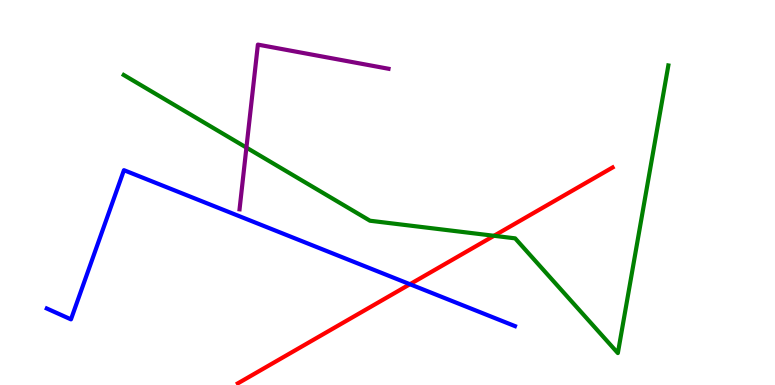[{'lines': ['blue', 'red'], 'intersections': [{'x': 5.29, 'y': 2.62}]}, {'lines': ['green', 'red'], 'intersections': [{'x': 6.37, 'y': 3.88}]}, {'lines': ['purple', 'red'], 'intersections': []}, {'lines': ['blue', 'green'], 'intersections': []}, {'lines': ['blue', 'purple'], 'intersections': []}, {'lines': ['green', 'purple'], 'intersections': [{'x': 3.18, 'y': 6.17}]}]